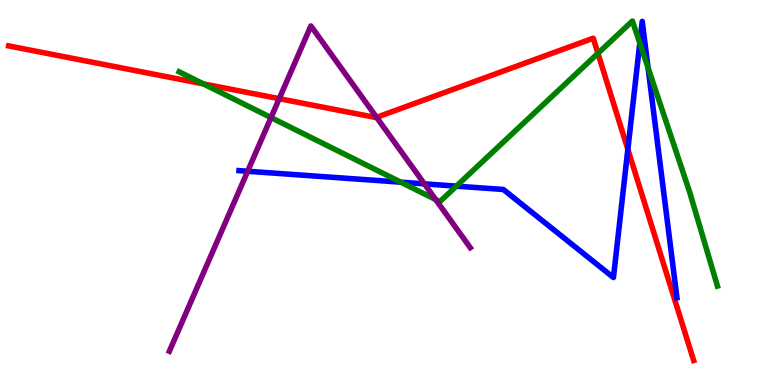[{'lines': ['blue', 'red'], 'intersections': [{'x': 8.1, 'y': 6.12}]}, {'lines': ['green', 'red'], 'intersections': [{'x': 2.62, 'y': 7.82}, {'x': 7.72, 'y': 8.61}]}, {'lines': ['purple', 'red'], 'intersections': [{'x': 3.6, 'y': 7.44}, {'x': 4.86, 'y': 6.95}]}, {'lines': ['blue', 'green'], 'intersections': [{'x': 5.17, 'y': 5.27}, {'x': 5.89, 'y': 5.17}, {'x': 8.26, 'y': 8.88}, {'x': 8.36, 'y': 8.24}]}, {'lines': ['blue', 'purple'], 'intersections': [{'x': 3.2, 'y': 5.55}, {'x': 5.48, 'y': 5.22}]}, {'lines': ['green', 'purple'], 'intersections': [{'x': 3.5, 'y': 6.95}, {'x': 5.62, 'y': 4.82}]}]